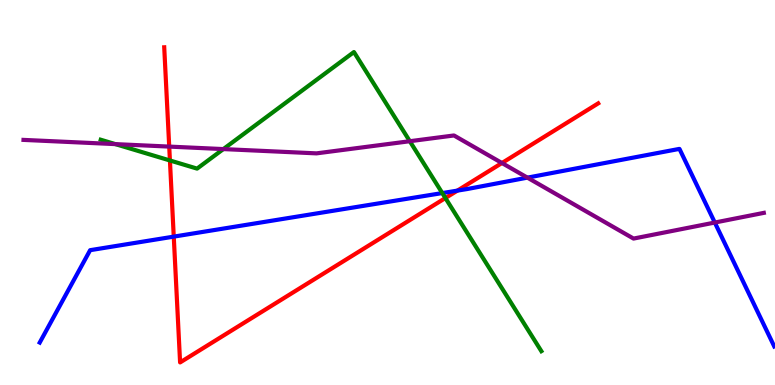[{'lines': ['blue', 'red'], 'intersections': [{'x': 2.24, 'y': 3.85}, {'x': 5.9, 'y': 5.05}]}, {'lines': ['green', 'red'], 'intersections': [{'x': 2.19, 'y': 5.83}, {'x': 5.75, 'y': 4.86}]}, {'lines': ['purple', 'red'], 'intersections': [{'x': 2.18, 'y': 6.19}, {'x': 6.48, 'y': 5.77}]}, {'lines': ['blue', 'green'], 'intersections': [{'x': 5.71, 'y': 4.99}]}, {'lines': ['blue', 'purple'], 'intersections': [{'x': 6.81, 'y': 5.39}, {'x': 9.22, 'y': 4.22}]}, {'lines': ['green', 'purple'], 'intersections': [{'x': 1.49, 'y': 6.26}, {'x': 2.88, 'y': 6.13}, {'x': 5.29, 'y': 6.33}]}]